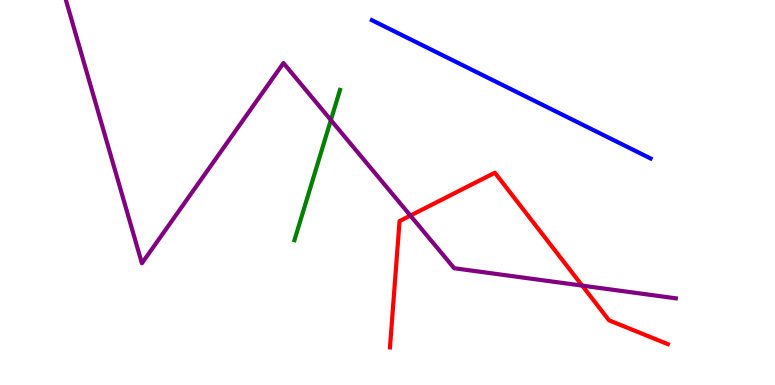[{'lines': ['blue', 'red'], 'intersections': []}, {'lines': ['green', 'red'], 'intersections': []}, {'lines': ['purple', 'red'], 'intersections': [{'x': 5.3, 'y': 4.4}, {'x': 7.51, 'y': 2.58}]}, {'lines': ['blue', 'green'], 'intersections': []}, {'lines': ['blue', 'purple'], 'intersections': []}, {'lines': ['green', 'purple'], 'intersections': [{'x': 4.27, 'y': 6.88}]}]